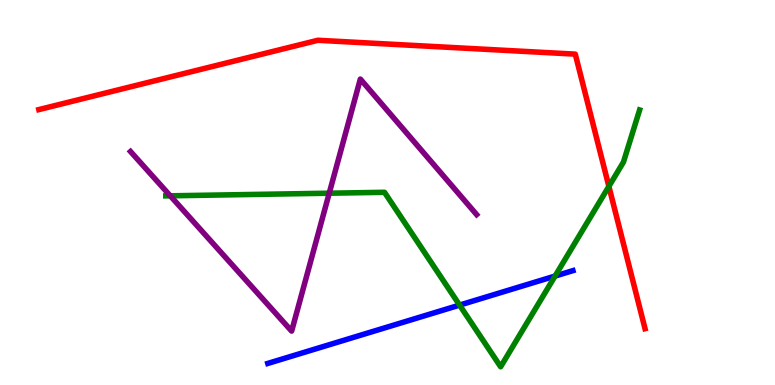[{'lines': ['blue', 'red'], 'intersections': []}, {'lines': ['green', 'red'], 'intersections': [{'x': 7.86, 'y': 5.16}]}, {'lines': ['purple', 'red'], 'intersections': []}, {'lines': ['blue', 'green'], 'intersections': [{'x': 5.93, 'y': 2.08}, {'x': 7.16, 'y': 2.83}]}, {'lines': ['blue', 'purple'], 'intersections': []}, {'lines': ['green', 'purple'], 'intersections': [{'x': 2.2, 'y': 4.91}, {'x': 4.25, 'y': 4.98}]}]